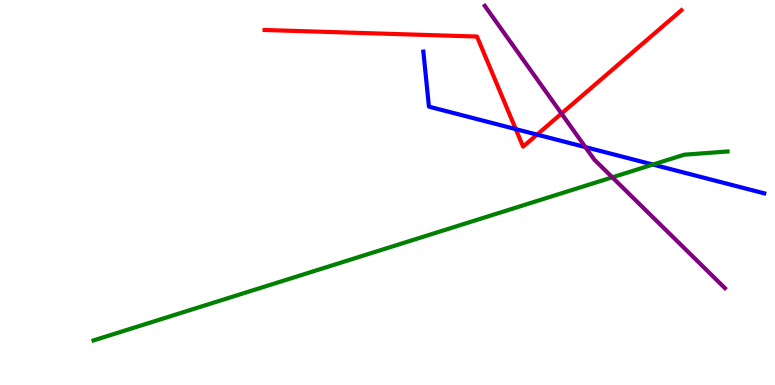[{'lines': ['blue', 'red'], 'intersections': [{'x': 6.65, 'y': 6.65}, {'x': 6.93, 'y': 6.5}]}, {'lines': ['green', 'red'], 'intersections': []}, {'lines': ['purple', 'red'], 'intersections': [{'x': 7.25, 'y': 7.05}]}, {'lines': ['blue', 'green'], 'intersections': [{'x': 8.42, 'y': 5.73}]}, {'lines': ['blue', 'purple'], 'intersections': [{'x': 7.55, 'y': 6.18}]}, {'lines': ['green', 'purple'], 'intersections': [{'x': 7.9, 'y': 5.39}]}]